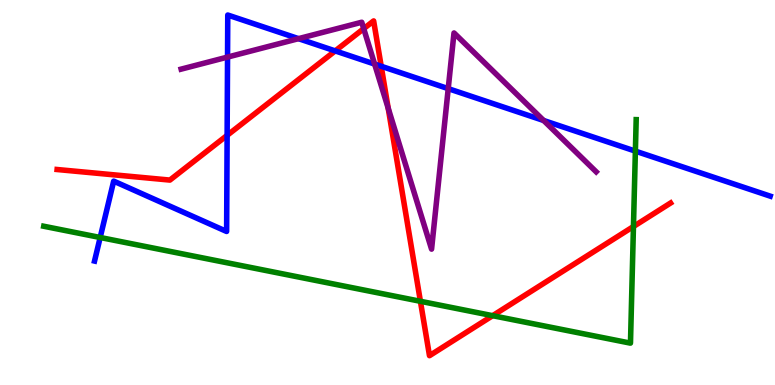[{'lines': ['blue', 'red'], 'intersections': [{'x': 2.93, 'y': 6.48}, {'x': 4.33, 'y': 8.68}, {'x': 4.92, 'y': 8.28}]}, {'lines': ['green', 'red'], 'intersections': [{'x': 5.42, 'y': 2.17}, {'x': 6.36, 'y': 1.8}, {'x': 8.17, 'y': 4.12}]}, {'lines': ['purple', 'red'], 'intersections': [{'x': 4.69, 'y': 9.26}, {'x': 5.01, 'y': 7.19}]}, {'lines': ['blue', 'green'], 'intersections': [{'x': 1.29, 'y': 3.83}, {'x': 8.2, 'y': 6.07}]}, {'lines': ['blue', 'purple'], 'intersections': [{'x': 2.94, 'y': 8.52}, {'x': 3.85, 'y': 9.0}, {'x': 4.83, 'y': 8.34}, {'x': 5.78, 'y': 7.7}, {'x': 7.01, 'y': 6.87}]}, {'lines': ['green', 'purple'], 'intersections': []}]